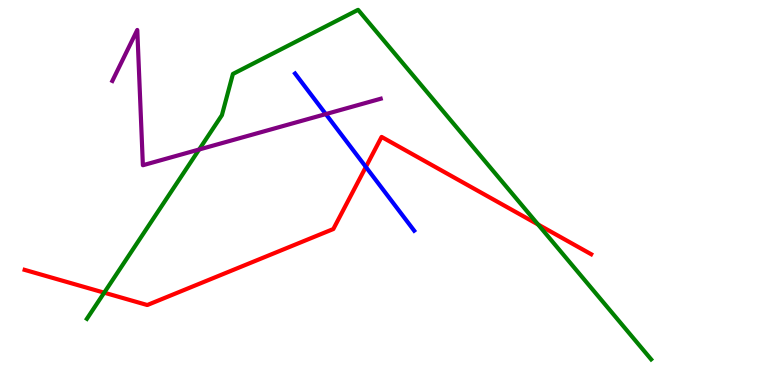[{'lines': ['blue', 'red'], 'intersections': [{'x': 4.72, 'y': 5.66}]}, {'lines': ['green', 'red'], 'intersections': [{'x': 1.34, 'y': 2.4}, {'x': 6.94, 'y': 4.17}]}, {'lines': ['purple', 'red'], 'intersections': []}, {'lines': ['blue', 'green'], 'intersections': []}, {'lines': ['blue', 'purple'], 'intersections': [{'x': 4.2, 'y': 7.04}]}, {'lines': ['green', 'purple'], 'intersections': [{'x': 2.57, 'y': 6.12}]}]